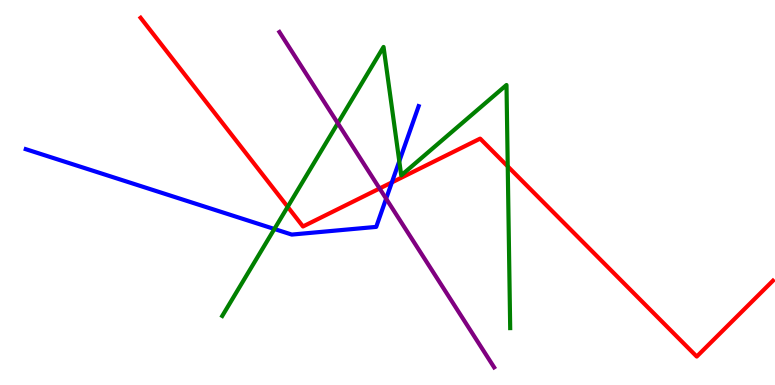[{'lines': ['blue', 'red'], 'intersections': [{'x': 5.06, 'y': 5.26}]}, {'lines': ['green', 'red'], 'intersections': [{'x': 3.71, 'y': 4.63}, {'x': 6.55, 'y': 5.68}]}, {'lines': ['purple', 'red'], 'intersections': [{'x': 4.9, 'y': 5.1}]}, {'lines': ['blue', 'green'], 'intersections': [{'x': 3.54, 'y': 4.05}, {'x': 5.15, 'y': 5.81}]}, {'lines': ['blue', 'purple'], 'intersections': [{'x': 4.98, 'y': 4.84}]}, {'lines': ['green', 'purple'], 'intersections': [{'x': 4.36, 'y': 6.8}]}]